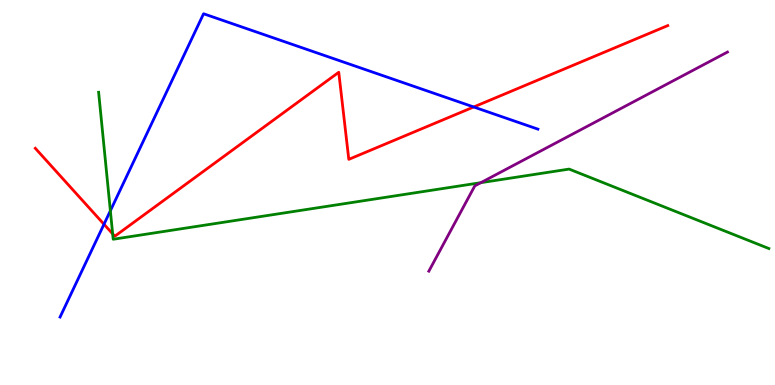[{'lines': ['blue', 'red'], 'intersections': [{'x': 1.34, 'y': 4.18}, {'x': 6.11, 'y': 7.22}]}, {'lines': ['green', 'red'], 'intersections': [{'x': 1.45, 'y': 3.93}]}, {'lines': ['purple', 'red'], 'intersections': []}, {'lines': ['blue', 'green'], 'intersections': [{'x': 1.42, 'y': 4.53}]}, {'lines': ['blue', 'purple'], 'intersections': []}, {'lines': ['green', 'purple'], 'intersections': [{'x': 6.2, 'y': 5.26}]}]